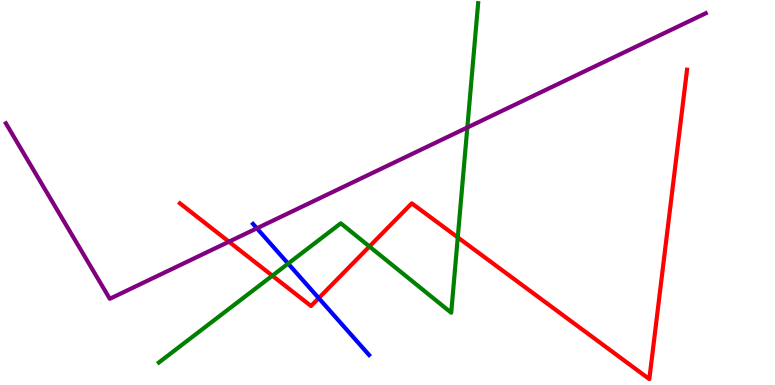[{'lines': ['blue', 'red'], 'intersections': [{'x': 4.11, 'y': 2.26}]}, {'lines': ['green', 'red'], 'intersections': [{'x': 3.51, 'y': 2.84}, {'x': 4.77, 'y': 3.6}, {'x': 5.91, 'y': 3.83}]}, {'lines': ['purple', 'red'], 'intersections': [{'x': 2.95, 'y': 3.72}]}, {'lines': ['blue', 'green'], 'intersections': [{'x': 3.72, 'y': 3.15}]}, {'lines': ['blue', 'purple'], 'intersections': [{'x': 3.31, 'y': 4.07}]}, {'lines': ['green', 'purple'], 'intersections': [{'x': 6.03, 'y': 6.69}]}]